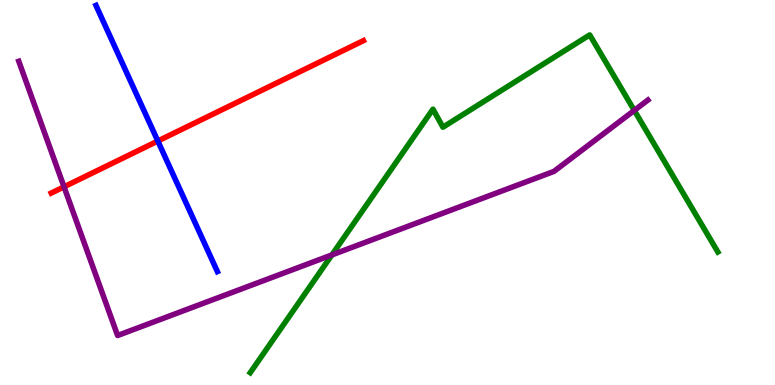[{'lines': ['blue', 'red'], 'intersections': [{'x': 2.04, 'y': 6.34}]}, {'lines': ['green', 'red'], 'intersections': []}, {'lines': ['purple', 'red'], 'intersections': [{'x': 0.826, 'y': 5.15}]}, {'lines': ['blue', 'green'], 'intersections': []}, {'lines': ['blue', 'purple'], 'intersections': []}, {'lines': ['green', 'purple'], 'intersections': [{'x': 4.28, 'y': 3.38}, {'x': 8.18, 'y': 7.13}]}]